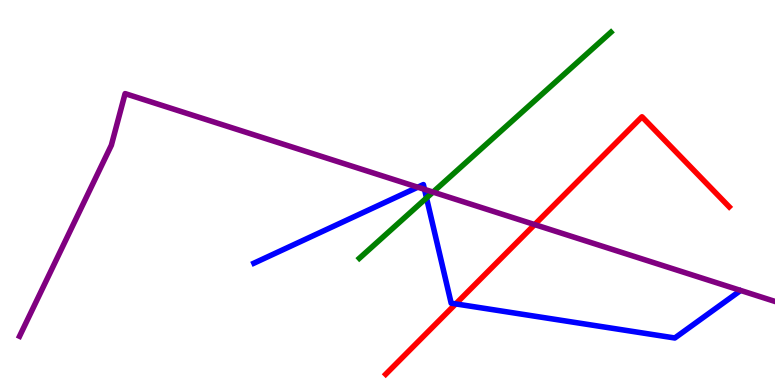[{'lines': ['blue', 'red'], 'intersections': [{'x': 5.88, 'y': 2.11}]}, {'lines': ['green', 'red'], 'intersections': []}, {'lines': ['purple', 'red'], 'intersections': [{'x': 6.9, 'y': 4.17}]}, {'lines': ['blue', 'green'], 'intersections': [{'x': 5.5, 'y': 4.86}]}, {'lines': ['blue', 'purple'], 'intersections': [{'x': 5.39, 'y': 5.14}, {'x': 5.48, 'y': 5.08}]}, {'lines': ['green', 'purple'], 'intersections': [{'x': 5.59, 'y': 5.01}]}]